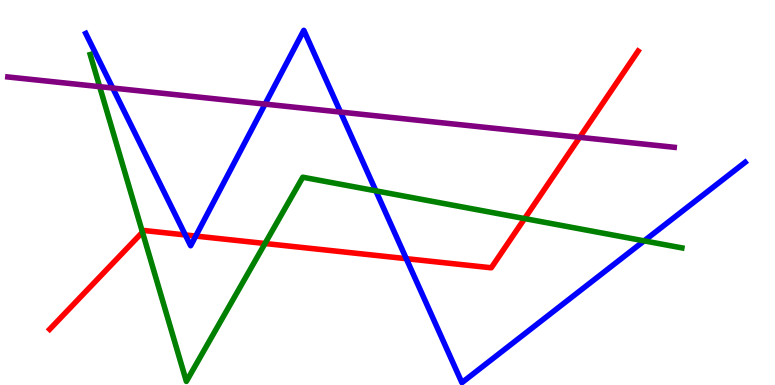[{'lines': ['blue', 'red'], 'intersections': [{'x': 2.39, 'y': 3.9}, {'x': 2.53, 'y': 3.87}, {'x': 5.24, 'y': 3.28}]}, {'lines': ['green', 'red'], 'intersections': [{'x': 1.84, 'y': 3.97}, {'x': 3.42, 'y': 3.68}, {'x': 6.77, 'y': 4.32}]}, {'lines': ['purple', 'red'], 'intersections': [{'x': 7.48, 'y': 6.43}]}, {'lines': ['blue', 'green'], 'intersections': [{'x': 4.85, 'y': 5.04}, {'x': 8.31, 'y': 3.74}]}, {'lines': ['blue', 'purple'], 'intersections': [{'x': 1.45, 'y': 7.71}, {'x': 3.42, 'y': 7.3}, {'x': 4.39, 'y': 7.09}]}, {'lines': ['green', 'purple'], 'intersections': [{'x': 1.29, 'y': 7.75}]}]